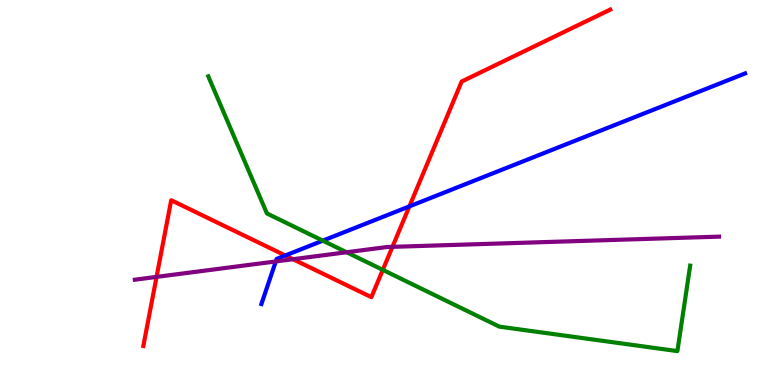[{'lines': ['blue', 'red'], 'intersections': [{'x': 3.68, 'y': 3.36}, {'x': 5.28, 'y': 4.64}]}, {'lines': ['green', 'red'], 'intersections': [{'x': 4.94, 'y': 2.99}]}, {'lines': ['purple', 'red'], 'intersections': [{'x': 2.02, 'y': 2.81}, {'x': 3.78, 'y': 3.27}, {'x': 5.06, 'y': 3.59}]}, {'lines': ['blue', 'green'], 'intersections': [{'x': 4.17, 'y': 3.75}]}, {'lines': ['blue', 'purple'], 'intersections': [{'x': 3.56, 'y': 3.21}]}, {'lines': ['green', 'purple'], 'intersections': [{'x': 4.47, 'y': 3.45}]}]